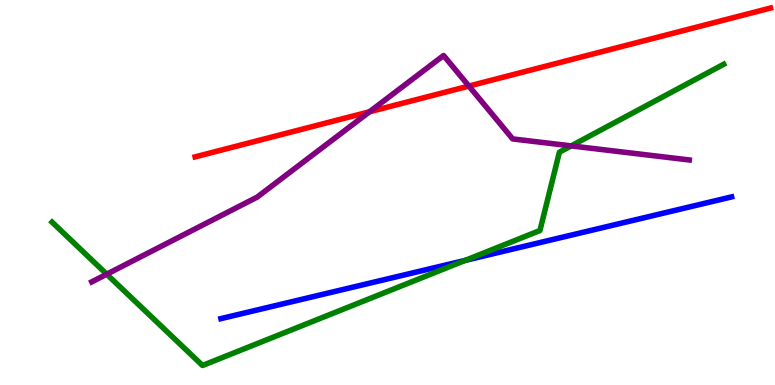[{'lines': ['blue', 'red'], 'intersections': []}, {'lines': ['green', 'red'], 'intersections': []}, {'lines': ['purple', 'red'], 'intersections': [{'x': 4.77, 'y': 7.1}, {'x': 6.05, 'y': 7.76}]}, {'lines': ['blue', 'green'], 'intersections': [{'x': 6.0, 'y': 3.24}]}, {'lines': ['blue', 'purple'], 'intersections': []}, {'lines': ['green', 'purple'], 'intersections': [{'x': 1.38, 'y': 2.88}, {'x': 7.37, 'y': 6.21}]}]